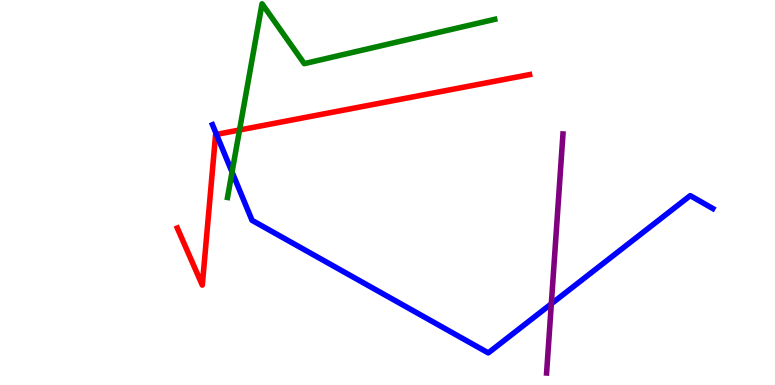[{'lines': ['blue', 'red'], 'intersections': [{'x': 2.79, 'y': 6.51}]}, {'lines': ['green', 'red'], 'intersections': [{'x': 3.09, 'y': 6.62}]}, {'lines': ['purple', 'red'], 'intersections': []}, {'lines': ['blue', 'green'], 'intersections': [{'x': 2.99, 'y': 5.53}]}, {'lines': ['blue', 'purple'], 'intersections': [{'x': 7.11, 'y': 2.11}]}, {'lines': ['green', 'purple'], 'intersections': []}]